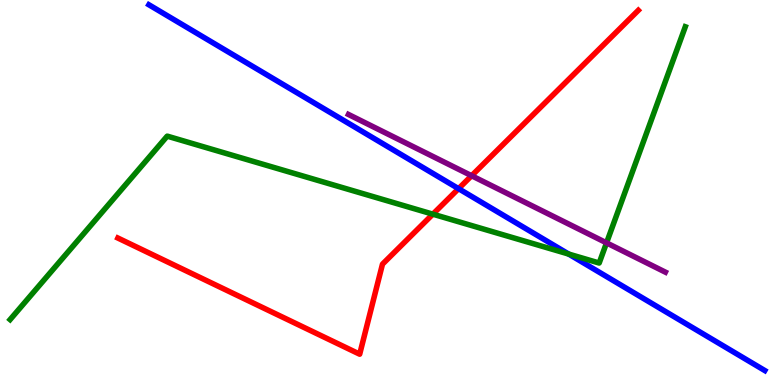[{'lines': ['blue', 'red'], 'intersections': [{'x': 5.92, 'y': 5.1}]}, {'lines': ['green', 'red'], 'intersections': [{'x': 5.59, 'y': 4.44}]}, {'lines': ['purple', 'red'], 'intersections': [{'x': 6.09, 'y': 5.44}]}, {'lines': ['blue', 'green'], 'intersections': [{'x': 7.34, 'y': 3.4}]}, {'lines': ['blue', 'purple'], 'intersections': []}, {'lines': ['green', 'purple'], 'intersections': [{'x': 7.83, 'y': 3.69}]}]